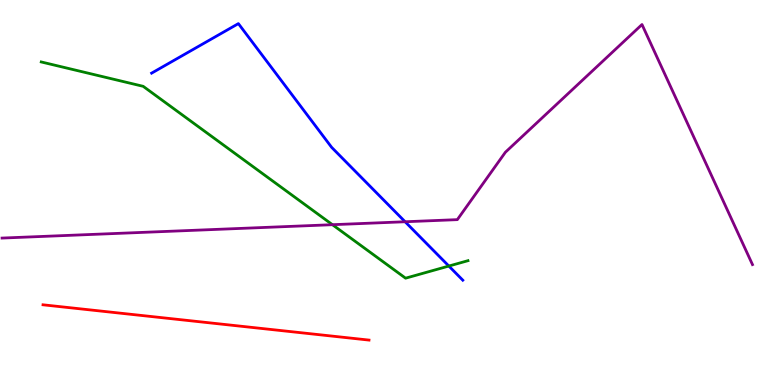[{'lines': ['blue', 'red'], 'intersections': []}, {'lines': ['green', 'red'], 'intersections': []}, {'lines': ['purple', 'red'], 'intersections': []}, {'lines': ['blue', 'green'], 'intersections': [{'x': 5.79, 'y': 3.09}]}, {'lines': ['blue', 'purple'], 'intersections': [{'x': 5.23, 'y': 4.24}]}, {'lines': ['green', 'purple'], 'intersections': [{'x': 4.29, 'y': 4.16}]}]